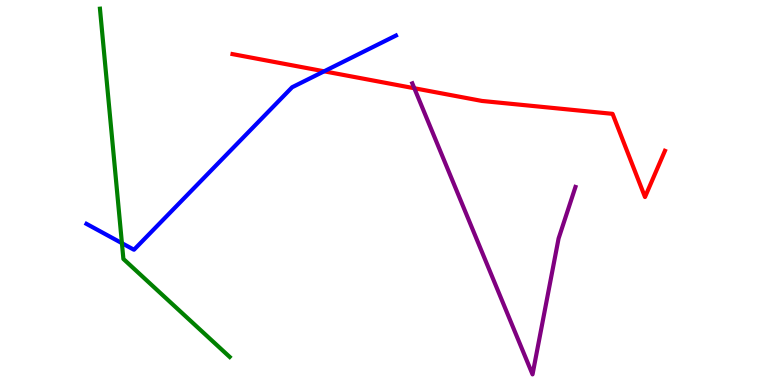[{'lines': ['blue', 'red'], 'intersections': [{'x': 4.18, 'y': 8.15}]}, {'lines': ['green', 'red'], 'intersections': []}, {'lines': ['purple', 'red'], 'intersections': [{'x': 5.35, 'y': 7.71}]}, {'lines': ['blue', 'green'], 'intersections': [{'x': 1.57, 'y': 3.68}]}, {'lines': ['blue', 'purple'], 'intersections': []}, {'lines': ['green', 'purple'], 'intersections': []}]